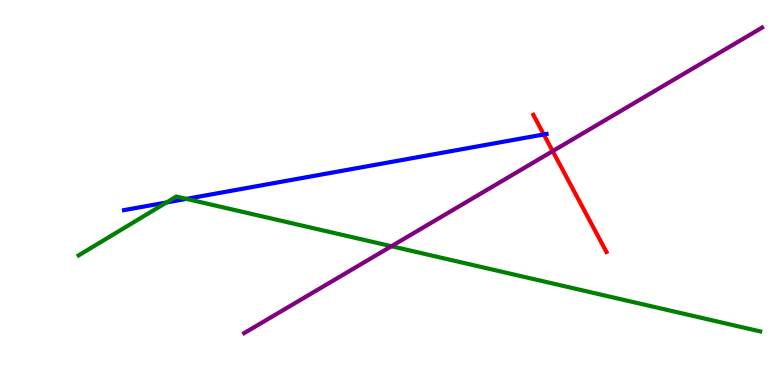[{'lines': ['blue', 'red'], 'intersections': [{'x': 7.02, 'y': 6.51}]}, {'lines': ['green', 'red'], 'intersections': []}, {'lines': ['purple', 'red'], 'intersections': [{'x': 7.13, 'y': 6.07}]}, {'lines': ['blue', 'green'], 'intersections': [{'x': 2.15, 'y': 4.74}, {'x': 2.41, 'y': 4.83}]}, {'lines': ['blue', 'purple'], 'intersections': []}, {'lines': ['green', 'purple'], 'intersections': [{'x': 5.05, 'y': 3.6}]}]